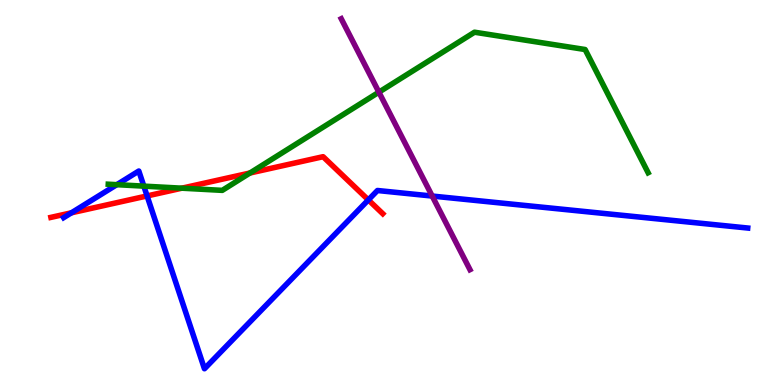[{'lines': ['blue', 'red'], 'intersections': [{'x': 0.922, 'y': 4.47}, {'x': 1.9, 'y': 4.91}, {'x': 4.75, 'y': 4.81}]}, {'lines': ['green', 'red'], 'intersections': [{'x': 2.35, 'y': 5.11}, {'x': 3.23, 'y': 5.51}]}, {'lines': ['purple', 'red'], 'intersections': []}, {'lines': ['blue', 'green'], 'intersections': [{'x': 1.51, 'y': 5.2}, {'x': 1.86, 'y': 5.17}]}, {'lines': ['blue', 'purple'], 'intersections': [{'x': 5.58, 'y': 4.91}]}, {'lines': ['green', 'purple'], 'intersections': [{'x': 4.89, 'y': 7.61}]}]